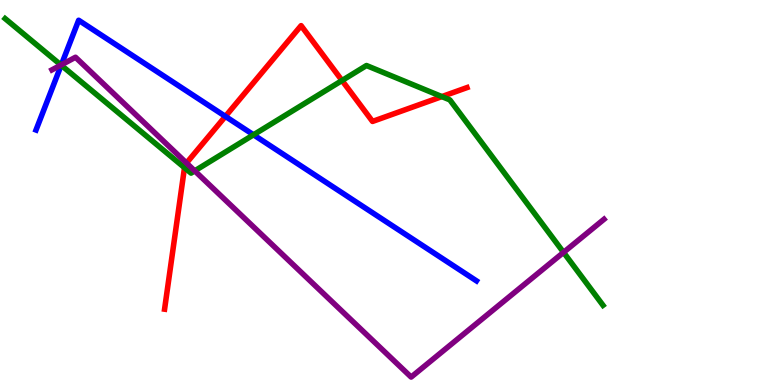[{'lines': ['blue', 'red'], 'intersections': [{'x': 2.91, 'y': 6.98}]}, {'lines': ['green', 'red'], 'intersections': [{'x': 2.38, 'y': 5.65}, {'x': 4.41, 'y': 7.91}, {'x': 5.7, 'y': 7.49}]}, {'lines': ['purple', 'red'], 'intersections': [{'x': 2.41, 'y': 5.77}]}, {'lines': ['blue', 'green'], 'intersections': [{'x': 0.79, 'y': 8.31}, {'x': 3.27, 'y': 6.5}]}, {'lines': ['blue', 'purple'], 'intersections': [{'x': 0.791, 'y': 8.32}]}, {'lines': ['green', 'purple'], 'intersections': [{'x': 0.787, 'y': 8.31}, {'x': 2.51, 'y': 5.56}, {'x': 7.27, 'y': 3.44}]}]